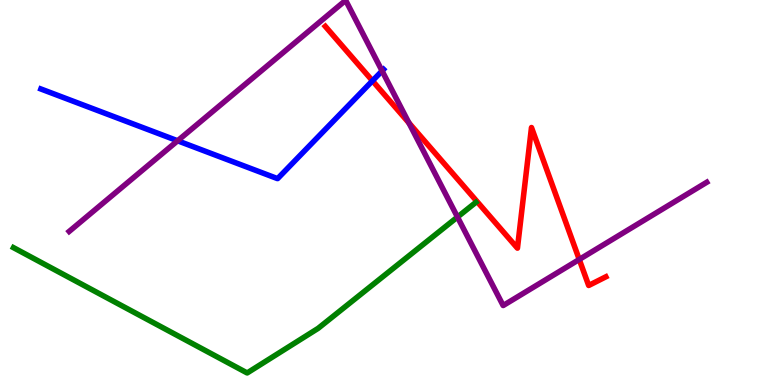[{'lines': ['blue', 'red'], 'intersections': [{'x': 4.81, 'y': 7.9}]}, {'lines': ['green', 'red'], 'intersections': []}, {'lines': ['purple', 'red'], 'intersections': [{'x': 5.28, 'y': 6.81}, {'x': 7.47, 'y': 3.26}]}, {'lines': ['blue', 'green'], 'intersections': []}, {'lines': ['blue', 'purple'], 'intersections': [{'x': 2.29, 'y': 6.34}, {'x': 4.93, 'y': 8.16}]}, {'lines': ['green', 'purple'], 'intersections': [{'x': 5.9, 'y': 4.36}]}]